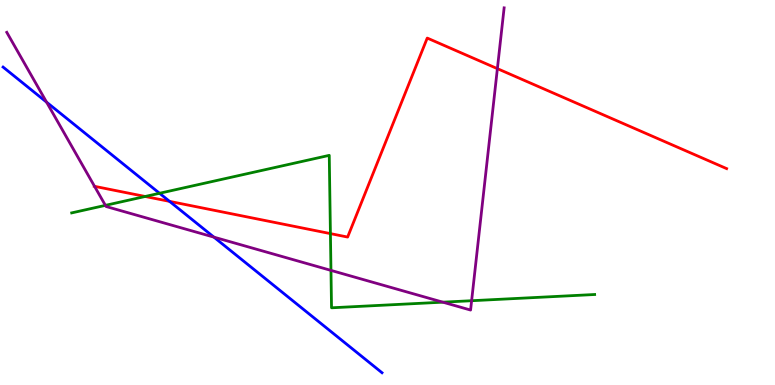[{'lines': ['blue', 'red'], 'intersections': [{'x': 2.19, 'y': 4.77}]}, {'lines': ['green', 'red'], 'intersections': [{'x': 1.87, 'y': 4.9}, {'x': 4.26, 'y': 3.93}]}, {'lines': ['purple', 'red'], 'intersections': [{'x': 1.22, 'y': 5.16}, {'x': 6.42, 'y': 8.22}]}, {'lines': ['blue', 'green'], 'intersections': [{'x': 2.06, 'y': 4.98}]}, {'lines': ['blue', 'purple'], 'intersections': [{'x': 0.601, 'y': 7.35}, {'x': 2.76, 'y': 3.84}]}, {'lines': ['green', 'purple'], 'intersections': [{'x': 1.36, 'y': 4.67}, {'x': 4.27, 'y': 2.98}, {'x': 5.71, 'y': 2.15}, {'x': 6.09, 'y': 2.19}]}]